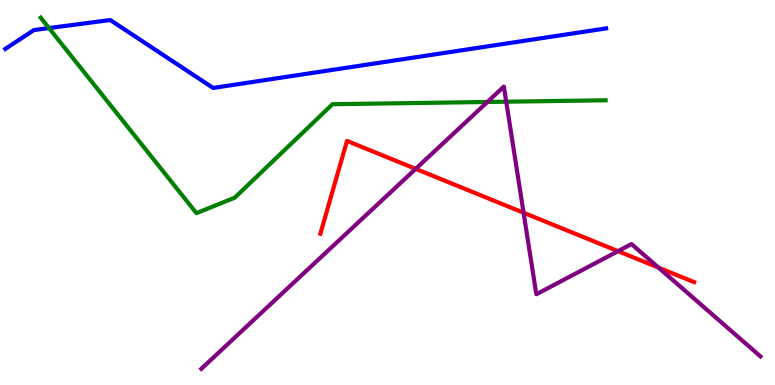[{'lines': ['blue', 'red'], 'intersections': []}, {'lines': ['green', 'red'], 'intersections': []}, {'lines': ['purple', 'red'], 'intersections': [{'x': 5.36, 'y': 5.61}, {'x': 6.76, 'y': 4.47}, {'x': 7.97, 'y': 3.48}, {'x': 8.5, 'y': 3.05}]}, {'lines': ['blue', 'green'], 'intersections': [{'x': 0.632, 'y': 9.27}]}, {'lines': ['blue', 'purple'], 'intersections': []}, {'lines': ['green', 'purple'], 'intersections': [{'x': 6.29, 'y': 7.35}, {'x': 6.53, 'y': 7.36}]}]